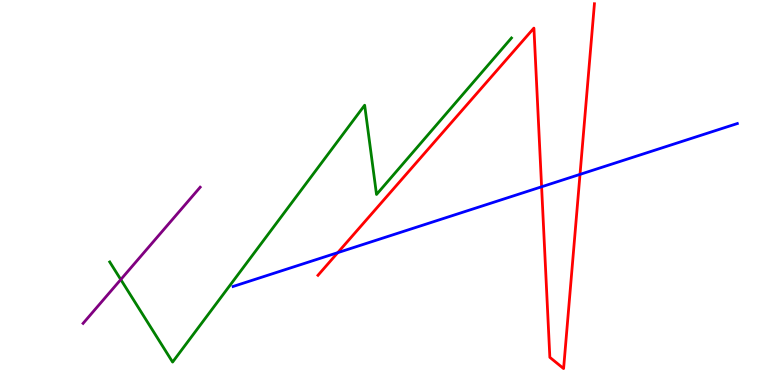[{'lines': ['blue', 'red'], 'intersections': [{'x': 4.36, 'y': 3.44}, {'x': 6.99, 'y': 5.15}, {'x': 7.48, 'y': 5.47}]}, {'lines': ['green', 'red'], 'intersections': []}, {'lines': ['purple', 'red'], 'intersections': []}, {'lines': ['blue', 'green'], 'intersections': []}, {'lines': ['blue', 'purple'], 'intersections': []}, {'lines': ['green', 'purple'], 'intersections': [{'x': 1.56, 'y': 2.74}]}]